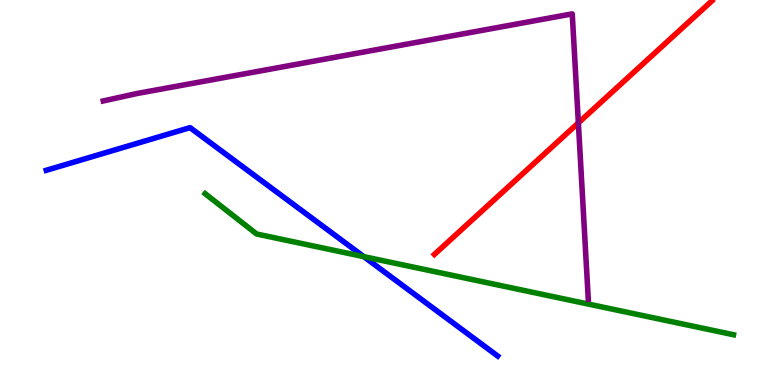[{'lines': ['blue', 'red'], 'intersections': []}, {'lines': ['green', 'red'], 'intersections': []}, {'lines': ['purple', 'red'], 'intersections': [{'x': 7.46, 'y': 6.81}]}, {'lines': ['blue', 'green'], 'intersections': [{'x': 4.69, 'y': 3.33}]}, {'lines': ['blue', 'purple'], 'intersections': []}, {'lines': ['green', 'purple'], 'intersections': []}]